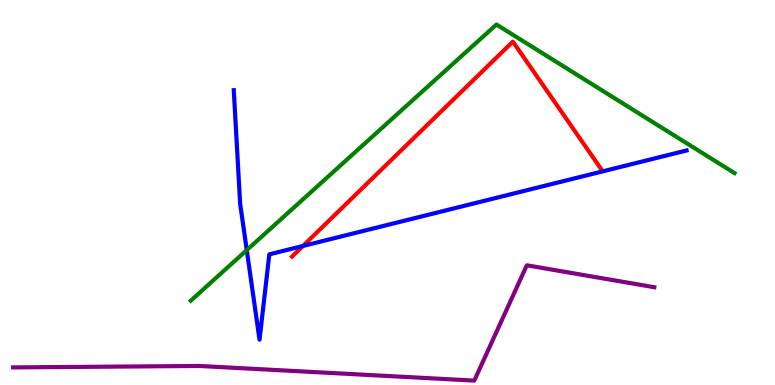[{'lines': ['blue', 'red'], 'intersections': [{'x': 3.91, 'y': 3.61}]}, {'lines': ['green', 'red'], 'intersections': []}, {'lines': ['purple', 'red'], 'intersections': []}, {'lines': ['blue', 'green'], 'intersections': [{'x': 3.18, 'y': 3.5}]}, {'lines': ['blue', 'purple'], 'intersections': []}, {'lines': ['green', 'purple'], 'intersections': []}]